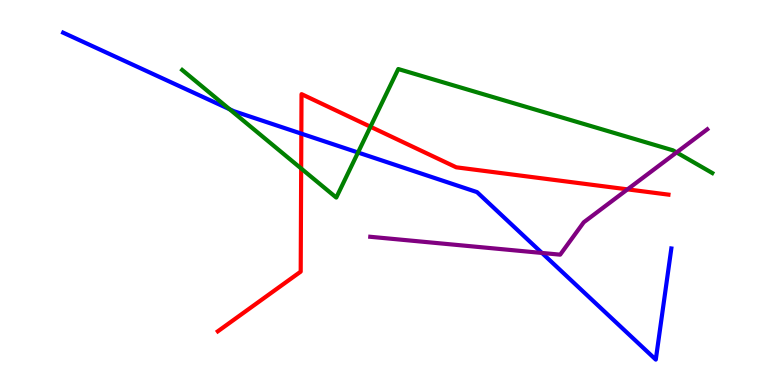[{'lines': ['blue', 'red'], 'intersections': [{'x': 3.89, 'y': 6.53}]}, {'lines': ['green', 'red'], 'intersections': [{'x': 3.89, 'y': 5.62}, {'x': 4.78, 'y': 6.71}]}, {'lines': ['purple', 'red'], 'intersections': [{'x': 8.1, 'y': 5.08}]}, {'lines': ['blue', 'green'], 'intersections': [{'x': 2.96, 'y': 7.16}, {'x': 4.62, 'y': 6.04}]}, {'lines': ['blue', 'purple'], 'intersections': [{'x': 6.99, 'y': 3.43}]}, {'lines': ['green', 'purple'], 'intersections': [{'x': 8.73, 'y': 6.04}]}]